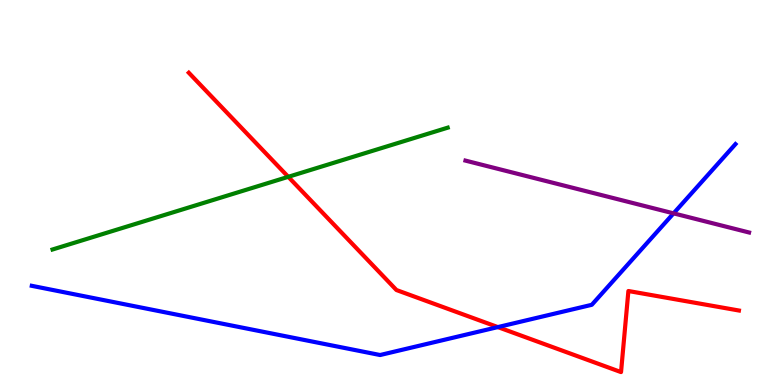[{'lines': ['blue', 'red'], 'intersections': [{'x': 6.42, 'y': 1.5}]}, {'lines': ['green', 'red'], 'intersections': [{'x': 3.72, 'y': 5.41}]}, {'lines': ['purple', 'red'], 'intersections': []}, {'lines': ['blue', 'green'], 'intersections': []}, {'lines': ['blue', 'purple'], 'intersections': [{'x': 8.69, 'y': 4.46}]}, {'lines': ['green', 'purple'], 'intersections': []}]